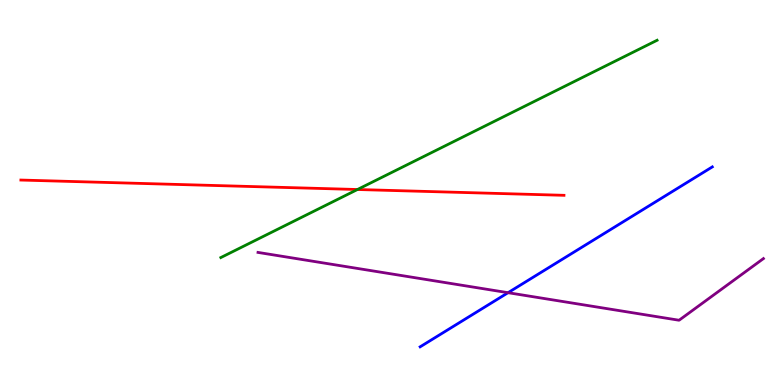[{'lines': ['blue', 'red'], 'intersections': []}, {'lines': ['green', 'red'], 'intersections': [{'x': 4.61, 'y': 5.08}]}, {'lines': ['purple', 'red'], 'intersections': []}, {'lines': ['blue', 'green'], 'intersections': []}, {'lines': ['blue', 'purple'], 'intersections': [{'x': 6.56, 'y': 2.4}]}, {'lines': ['green', 'purple'], 'intersections': []}]